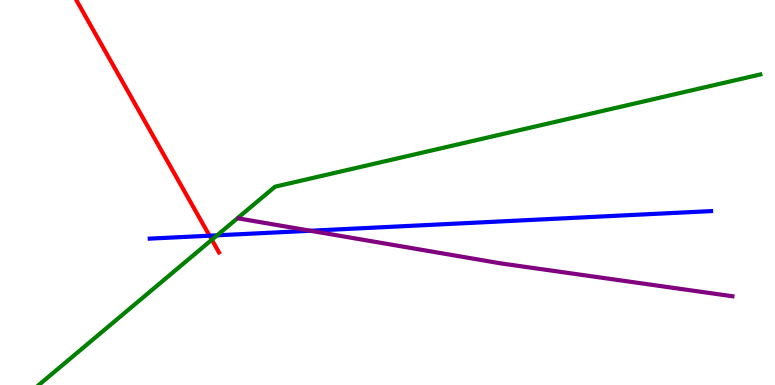[{'lines': ['blue', 'red'], 'intersections': [{'x': 2.7, 'y': 3.88}]}, {'lines': ['green', 'red'], 'intersections': [{'x': 2.73, 'y': 3.77}]}, {'lines': ['purple', 'red'], 'intersections': []}, {'lines': ['blue', 'green'], 'intersections': [{'x': 2.8, 'y': 3.89}]}, {'lines': ['blue', 'purple'], 'intersections': [{'x': 4.01, 'y': 4.01}]}, {'lines': ['green', 'purple'], 'intersections': []}]